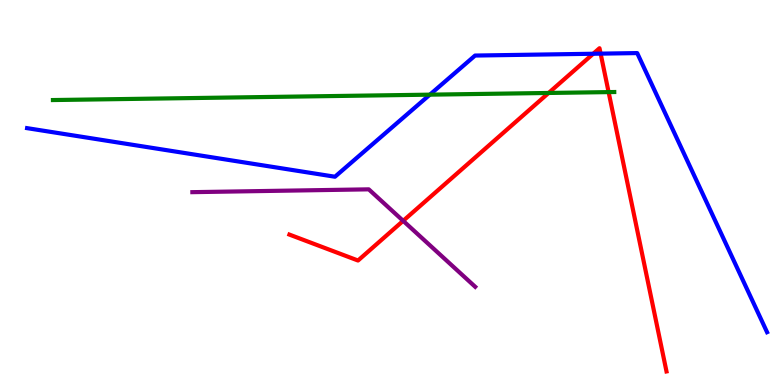[{'lines': ['blue', 'red'], 'intersections': [{'x': 7.65, 'y': 8.6}, {'x': 7.75, 'y': 8.61}]}, {'lines': ['green', 'red'], 'intersections': [{'x': 7.08, 'y': 7.59}, {'x': 7.85, 'y': 7.61}]}, {'lines': ['purple', 'red'], 'intersections': [{'x': 5.2, 'y': 4.26}]}, {'lines': ['blue', 'green'], 'intersections': [{'x': 5.55, 'y': 7.54}]}, {'lines': ['blue', 'purple'], 'intersections': []}, {'lines': ['green', 'purple'], 'intersections': []}]